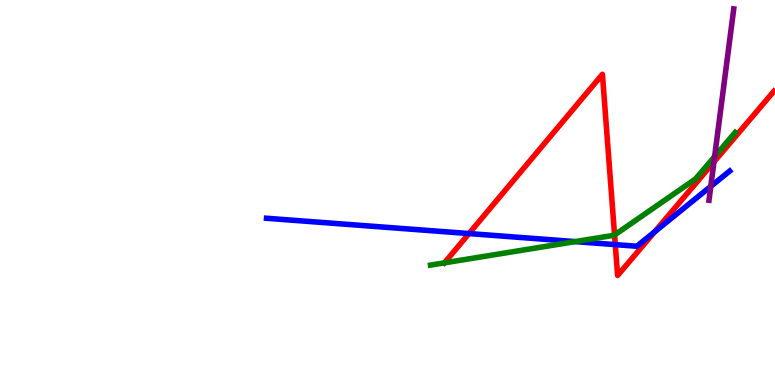[{'lines': ['blue', 'red'], 'intersections': [{'x': 6.05, 'y': 3.93}, {'x': 7.94, 'y': 3.65}, {'x': 8.45, 'y': 3.98}]}, {'lines': ['green', 'red'], 'intersections': [{'x': 5.73, 'y': 3.17}, {'x': 7.93, 'y': 3.9}]}, {'lines': ['purple', 'red'], 'intersections': [{'x': 9.21, 'y': 5.79}]}, {'lines': ['blue', 'green'], 'intersections': [{'x': 7.42, 'y': 3.72}]}, {'lines': ['blue', 'purple'], 'intersections': [{'x': 9.17, 'y': 5.16}]}, {'lines': ['green', 'purple'], 'intersections': [{'x': 9.22, 'y': 5.93}]}]